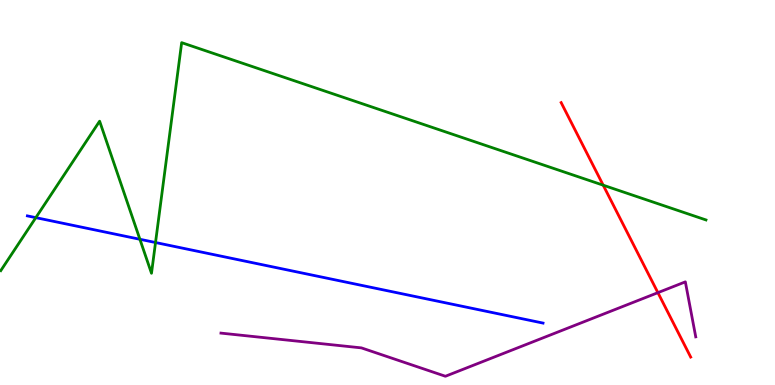[{'lines': ['blue', 'red'], 'intersections': []}, {'lines': ['green', 'red'], 'intersections': [{'x': 7.78, 'y': 5.19}]}, {'lines': ['purple', 'red'], 'intersections': [{'x': 8.49, 'y': 2.4}]}, {'lines': ['blue', 'green'], 'intersections': [{'x': 0.462, 'y': 4.35}, {'x': 1.81, 'y': 3.79}, {'x': 2.01, 'y': 3.7}]}, {'lines': ['blue', 'purple'], 'intersections': []}, {'lines': ['green', 'purple'], 'intersections': []}]